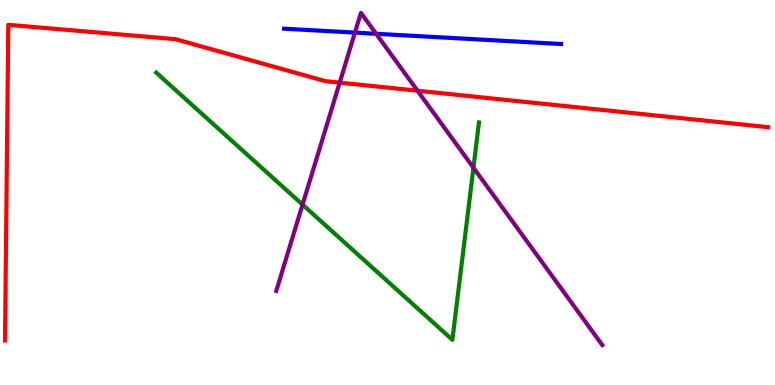[{'lines': ['blue', 'red'], 'intersections': []}, {'lines': ['green', 'red'], 'intersections': []}, {'lines': ['purple', 'red'], 'intersections': [{'x': 4.38, 'y': 7.85}, {'x': 5.39, 'y': 7.64}]}, {'lines': ['blue', 'green'], 'intersections': []}, {'lines': ['blue', 'purple'], 'intersections': [{'x': 4.58, 'y': 9.15}, {'x': 4.85, 'y': 9.12}]}, {'lines': ['green', 'purple'], 'intersections': [{'x': 3.9, 'y': 4.69}, {'x': 6.11, 'y': 5.64}]}]